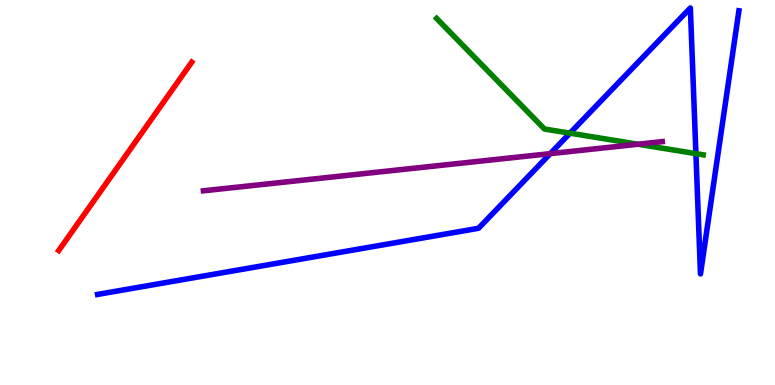[{'lines': ['blue', 'red'], 'intersections': []}, {'lines': ['green', 'red'], 'intersections': []}, {'lines': ['purple', 'red'], 'intersections': []}, {'lines': ['blue', 'green'], 'intersections': [{'x': 7.35, 'y': 6.54}, {'x': 8.98, 'y': 6.01}]}, {'lines': ['blue', 'purple'], 'intersections': [{'x': 7.1, 'y': 6.01}]}, {'lines': ['green', 'purple'], 'intersections': [{'x': 8.23, 'y': 6.25}]}]